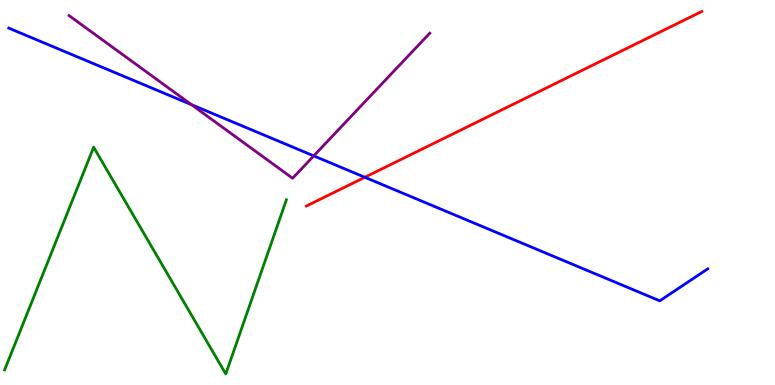[{'lines': ['blue', 'red'], 'intersections': [{'x': 4.71, 'y': 5.4}]}, {'lines': ['green', 'red'], 'intersections': []}, {'lines': ['purple', 'red'], 'intersections': []}, {'lines': ['blue', 'green'], 'intersections': []}, {'lines': ['blue', 'purple'], 'intersections': [{'x': 2.47, 'y': 7.28}, {'x': 4.05, 'y': 5.95}]}, {'lines': ['green', 'purple'], 'intersections': []}]